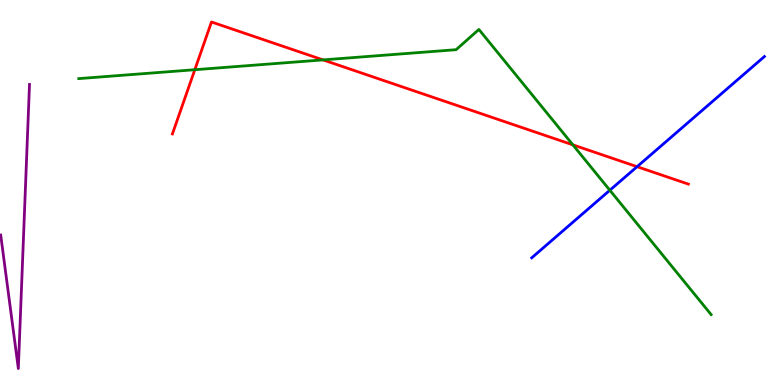[{'lines': ['blue', 'red'], 'intersections': [{'x': 8.22, 'y': 5.67}]}, {'lines': ['green', 'red'], 'intersections': [{'x': 2.51, 'y': 8.19}, {'x': 4.17, 'y': 8.44}, {'x': 7.39, 'y': 6.24}]}, {'lines': ['purple', 'red'], 'intersections': []}, {'lines': ['blue', 'green'], 'intersections': [{'x': 7.87, 'y': 5.06}]}, {'lines': ['blue', 'purple'], 'intersections': []}, {'lines': ['green', 'purple'], 'intersections': []}]